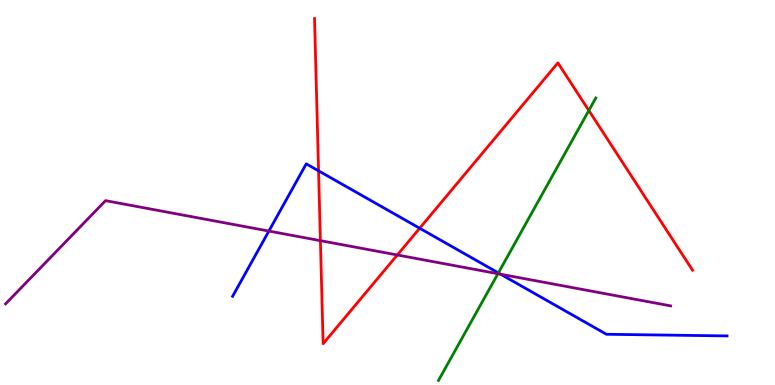[{'lines': ['blue', 'red'], 'intersections': [{'x': 4.11, 'y': 5.56}, {'x': 5.42, 'y': 4.07}]}, {'lines': ['green', 'red'], 'intersections': [{'x': 7.6, 'y': 7.13}]}, {'lines': ['purple', 'red'], 'intersections': [{'x': 4.13, 'y': 3.75}, {'x': 5.13, 'y': 3.38}]}, {'lines': ['blue', 'green'], 'intersections': [{'x': 6.43, 'y': 2.91}]}, {'lines': ['blue', 'purple'], 'intersections': [{'x': 3.47, 'y': 4.0}, {'x': 6.46, 'y': 2.88}]}, {'lines': ['green', 'purple'], 'intersections': [{'x': 6.42, 'y': 2.89}]}]